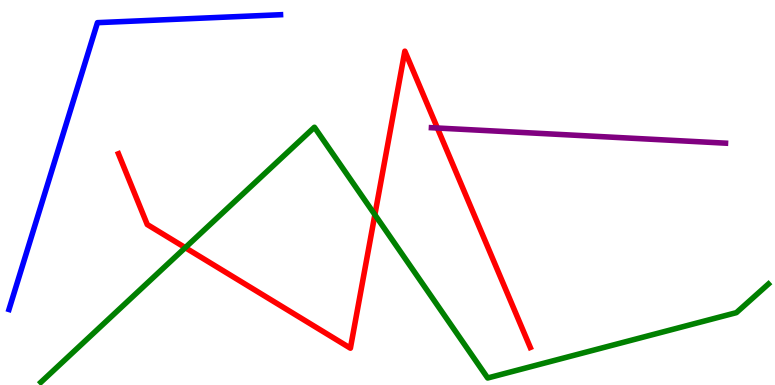[{'lines': ['blue', 'red'], 'intersections': []}, {'lines': ['green', 'red'], 'intersections': [{'x': 2.39, 'y': 3.57}, {'x': 4.84, 'y': 4.42}]}, {'lines': ['purple', 'red'], 'intersections': [{'x': 5.64, 'y': 6.67}]}, {'lines': ['blue', 'green'], 'intersections': []}, {'lines': ['blue', 'purple'], 'intersections': []}, {'lines': ['green', 'purple'], 'intersections': []}]